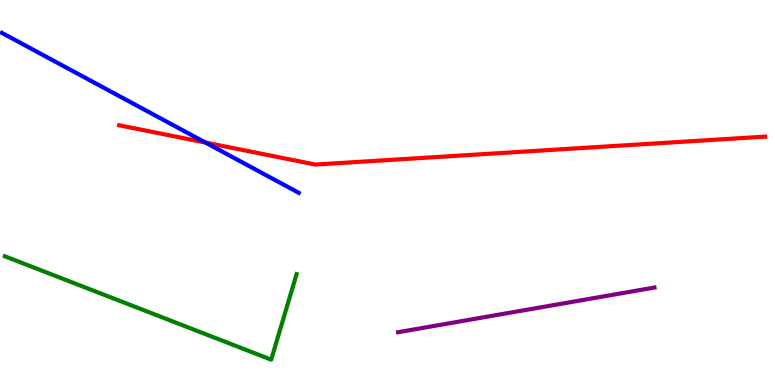[{'lines': ['blue', 'red'], 'intersections': [{'x': 2.65, 'y': 6.3}]}, {'lines': ['green', 'red'], 'intersections': []}, {'lines': ['purple', 'red'], 'intersections': []}, {'lines': ['blue', 'green'], 'intersections': []}, {'lines': ['blue', 'purple'], 'intersections': []}, {'lines': ['green', 'purple'], 'intersections': []}]